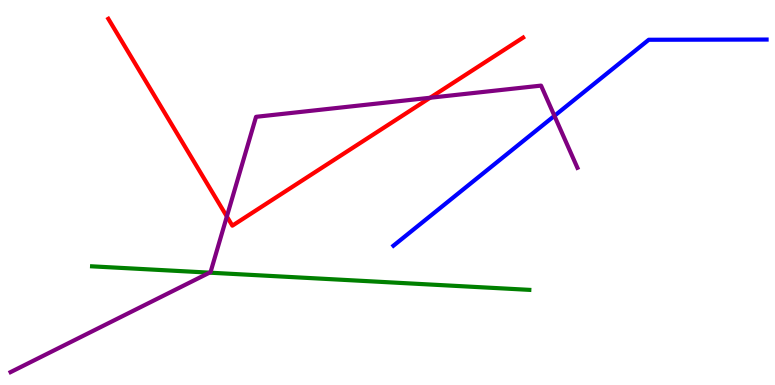[{'lines': ['blue', 'red'], 'intersections': []}, {'lines': ['green', 'red'], 'intersections': []}, {'lines': ['purple', 'red'], 'intersections': [{'x': 2.93, 'y': 4.38}, {'x': 5.55, 'y': 7.46}]}, {'lines': ['blue', 'green'], 'intersections': []}, {'lines': ['blue', 'purple'], 'intersections': [{'x': 7.15, 'y': 6.99}]}, {'lines': ['green', 'purple'], 'intersections': [{'x': 2.7, 'y': 2.92}]}]